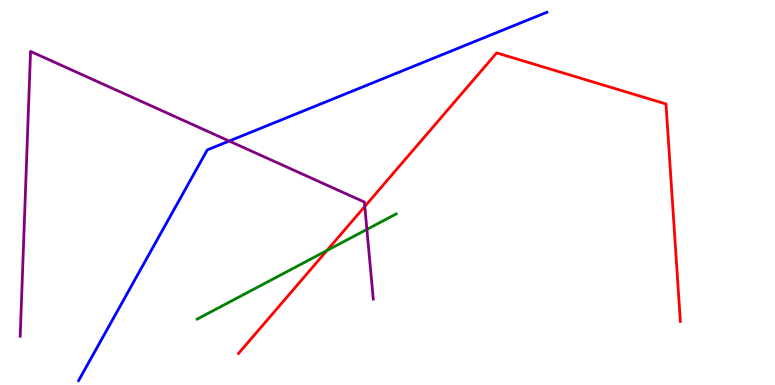[{'lines': ['blue', 'red'], 'intersections': []}, {'lines': ['green', 'red'], 'intersections': [{'x': 4.22, 'y': 3.49}]}, {'lines': ['purple', 'red'], 'intersections': [{'x': 4.71, 'y': 4.64}]}, {'lines': ['blue', 'green'], 'intersections': []}, {'lines': ['blue', 'purple'], 'intersections': [{'x': 2.96, 'y': 6.34}]}, {'lines': ['green', 'purple'], 'intersections': [{'x': 4.73, 'y': 4.04}]}]